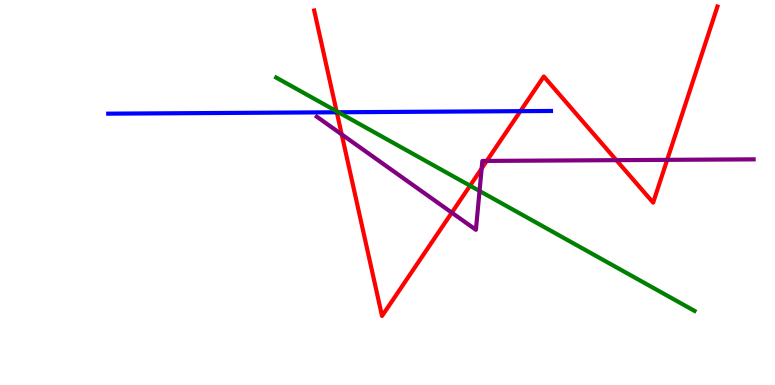[{'lines': ['blue', 'red'], 'intersections': [{'x': 4.35, 'y': 7.08}, {'x': 6.71, 'y': 7.11}]}, {'lines': ['green', 'red'], 'intersections': [{'x': 4.34, 'y': 7.11}, {'x': 6.07, 'y': 5.18}]}, {'lines': ['purple', 'red'], 'intersections': [{'x': 4.41, 'y': 6.51}, {'x': 5.83, 'y': 4.48}, {'x': 6.21, 'y': 5.62}, {'x': 6.28, 'y': 5.82}, {'x': 7.95, 'y': 5.84}, {'x': 8.61, 'y': 5.85}]}, {'lines': ['blue', 'green'], 'intersections': [{'x': 4.37, 'y': 7.08}]}, {'lines': ['blue', 'purple'], 'intersections': []}, {'lines': ['green', 'purple'], 'intersections': [{'x': 6.19, 'y': 5.04}]}]